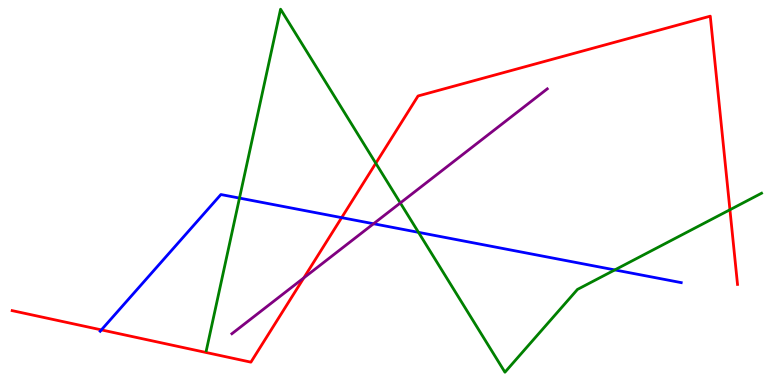[{'lines': ['blue', 'red'], 'intersections': [{'x': 1.31, 'y': 1.43}, {'x': 4.41, 'y': 4.35}]}, {'lines': ['green', 'red'], 'intersections': [{'x': 4.85, 'y': 5.76}, {'x': 9.42, 'y': 4.55}]}, {'lines': ['purple', 'red'], 'intersections': [{'x': 3.92, 'y': 2.78}]}, {'lines': ['blue', 'green'], 'intersections': [{'x': 3.09, 'y': 4.85}, {'x': 5.4, 'y': 3.97}, {'x': 7.93, 'y': 2.99}]}, {'lines': ['blue', 'purple'], 'intersections': [{'x': 4.82, 'y': 4.19}]}, {'lines': ['green', 'purple'], 'intersections': [{'x': 5.17, 'y': 4.73}]}]